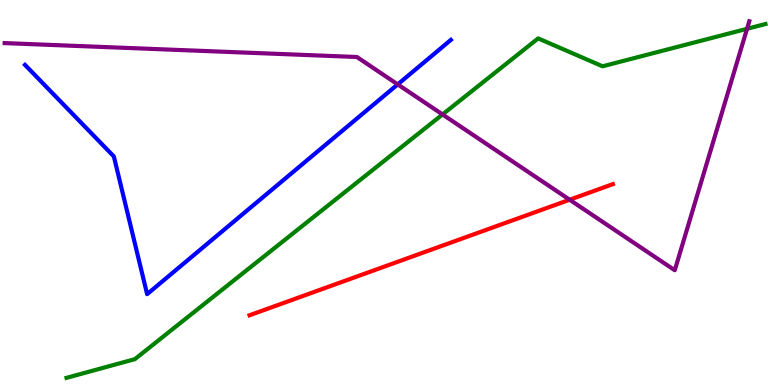[{'lines': ['blue', 'red'], 'intersections': []}, {'lines': ['green', 'red'], 'intersections': []}, {'lines': ['purple', 'red'], 'intersections': [{'x': 7.35, 'y': 4.81}]}, {'lines': ['blue', 'green'], 'intersections': []}, {'lines': ['blue', 'purple'], 'intersections': [{'x': 5.13, 'y': 7.81}]}, {'lines': ['green', 'purple'], 'intersections': [{'x': 5.71, 'y': 7.03}, {'x': 9.64, 'y': 9.25}]}]